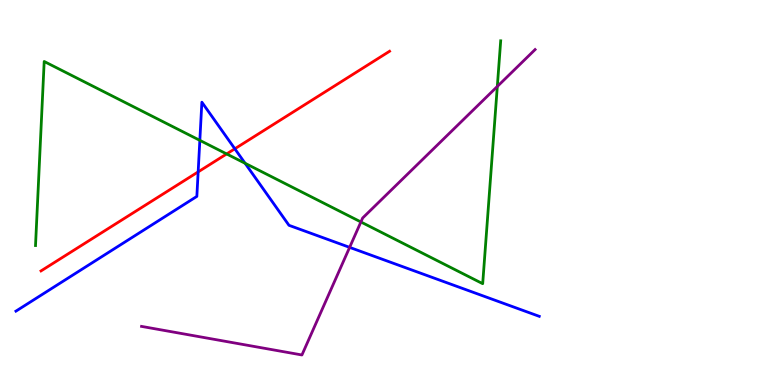[{'lines': ['blue', 'red'], 'intersections': [{'x': 2.56, 'y': 5.54}, {'x': 3.03, 'y': 6.14}]}, {'lines': ['green', 'red'], 'intersections': [{'x': 2.92, 'y': 6.0}]}, {'lines': ['purple', 'red'], 'intersections': []}, {'lines': ['blue', 'green'], 'intersections': [{'x': 2.58, 'y': 6.35}, {'x': 3.16, 'y': 5.76}]}, {'lines': ['blue', 'purple'], 'intersections': [{'x': 4.51, 'y': 3.57}]}, {'lines': ['green', 'purple'], 'intersections': [{'x': 4.66, 'y': 4.23}, {'x': 6.42, 'y': 7.75}]}]